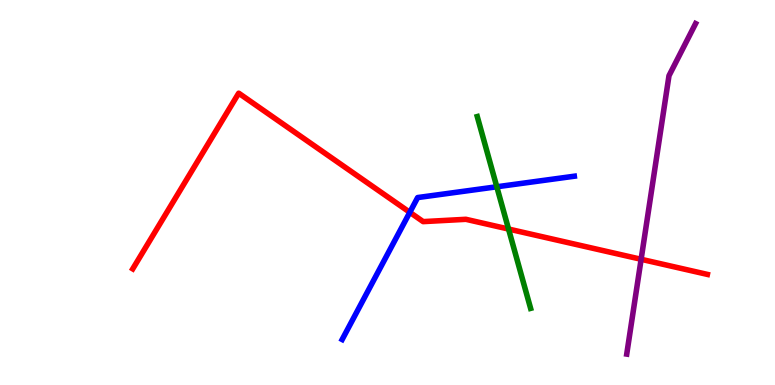[{'lines': ['blue', 'red'], 'intersections': [{'x': 5.29, 'y': 4.49}]}, {'lines': ['green', 'red'], 'intersections': [{'x': 6.56, 'y': 4.05}]}, {'lines': ['purple', 'red'], 'intersections': [{'x': 8.27, 'y': 3.27}]}, {'lines': ['blue', 'green'], 'intersections': [{'x': 6.41, 'y': 5.15}]}, {'lines': ['blue', 'purple'], 'intersections': []}, {'lines': ['green', 'purple'], 'intersections': []}]